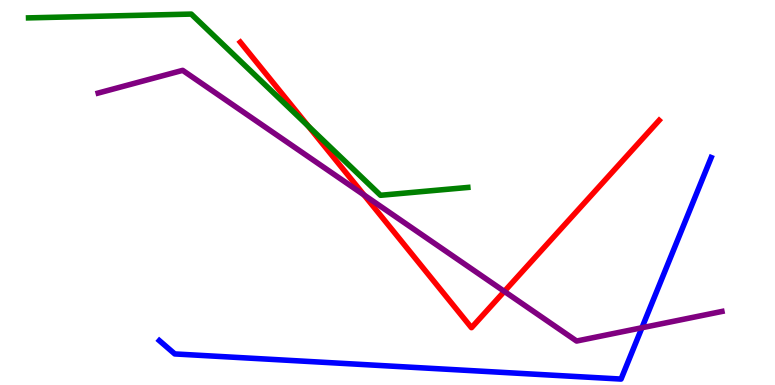[{'lines': ['blue', 'red'], 'intersections': []}, {'lines': ['green', 'red'], 'intersections': [{'x': 3.98, 'y': 6.73}]}, {'lines': ['purple', 'red'], 'intersections': [{'x': 4.7, 'y': 4.94}, {'x': 6.51, 'y': 2.43}]}, {'lines': ['blue', 'green'], 'intersections': []}, {'lines': ['blue', 'purple'], 'intersections': [{'x': 8.28, 'y': 1.49}]}, {'lines': ['green', 'purple'], 'intersections': []}]